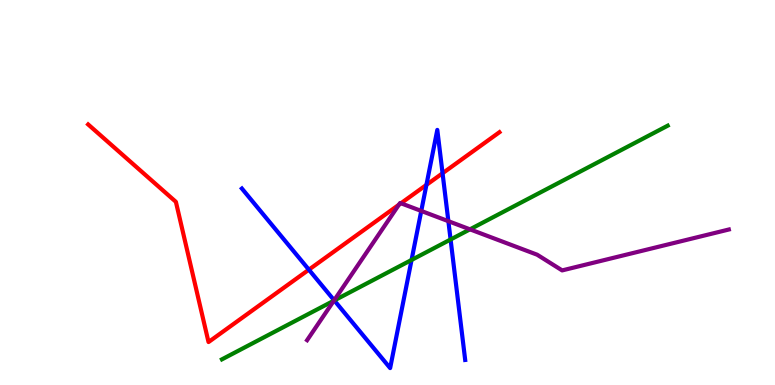[{'lines': ['blue', 'red'], 'intersections': [{'x': 3.99, 'y': 3.0}, {'x': 5.5, 'y': 5.2}, {'x': 5.71, 'y': 5.5}]}, {'lines': ['green', 'red'], 'intersections': []}, {'lines': ['purple', 'red'], 'intersections': [{'x': 5.15, 'y': 4.68}, {'x': 5.17, 'y': 4.72}]}, {'lines': ['blue', 'green'], 'intersections': [{'x': 4.31, 'y': 2.2}, {'x': 5.31, 'y': 3.25}, {'x': 5.81, 'y': 3.78}]}, {'lines': ['blue', 'purple'], 'intersections': [{'x': 4.31, 'y': 2.2}, {'x': 5.44, 'y': 4.52}, {'x': 5.79, 'y': 4.26}]}, {'lines': ['green', 'purple'], 'intersections': [{'x': 4.31, 'y': 2.19}, {'x': 6.06, 'y': 4.04}]}]